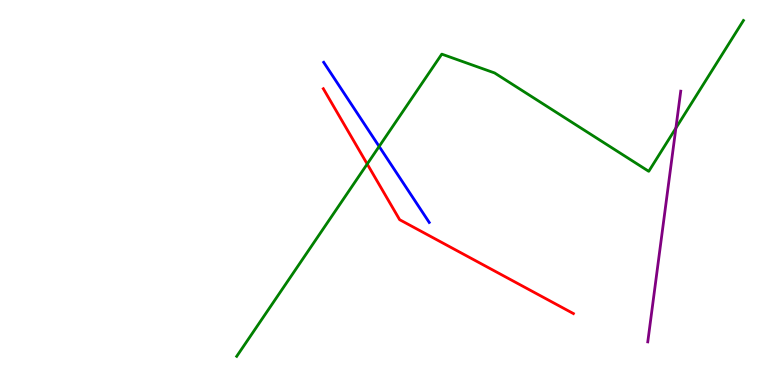[{'lines': ['blue', 'red'], 'intersections': []}, {'lines': ['green', 'red'], 'intersections': [{'x': 4.74, 'y': 5.74}]}, {'lines': ['purple', 'red'], 'intersections': []}, {'lines': ['blue', 'green'], 'intersections': [{'x': 4.89, 'y': 6.2}]}, {'lines': ['blue', 'purple'], 'intersections': []}, {'lines': ['green', 'purple'], 'intersections': [{'x': 8.72, 'y': 6.67}]}]